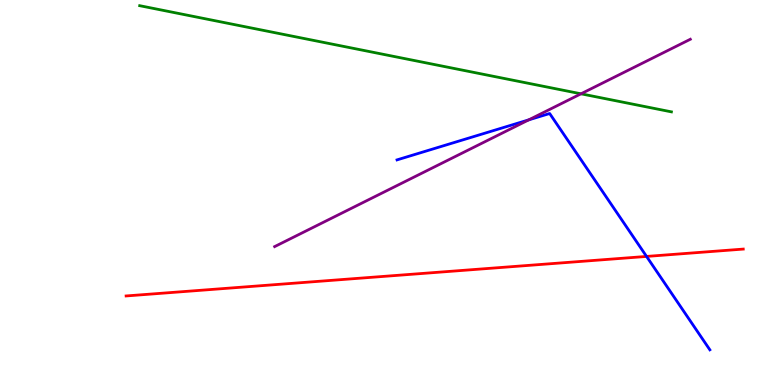[{'lines': ['blue', 'red'], 'intersections': [{'x': 8.34, 'y': 3.34}]}, {'lines': ['green', 'red'], 'intersections': []}, {'lines': ['purple', 'red'], 'intersections': []}, {'lines': ['blue', 'green'], 'intersections': []}, {'lines': ['blue', 'purple'], 'intersections': [{'x': 6.82, 'y': 6.89}]}, {'lines': ['green', 'purple'], 'intersections': [{'x': 7.5, 'y': 7.56}]}]